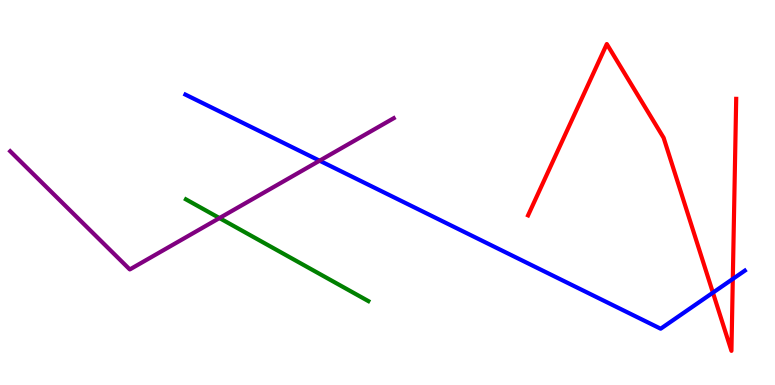[{'lines': ['blue', 'red'], 'intersections': [{'x': 9.2, 'y': 2.4}, {'x': 9.46, 'y': 2.75}]}, {'lines': ['green', 'red'], 'intersections': []}, {'lines': ['purple', 'red'], 'intersections': []}, {'lines': ['blue', 'green'], 'intersections': []}, {'lines': ['blue', 'purple'], 'intersections': [{'x': 4.12, 'y': 5.83}]}, {'lines': ['green', 'purple'], 'intersections': [{'x': 2.83, 'y': 4.34}]}]